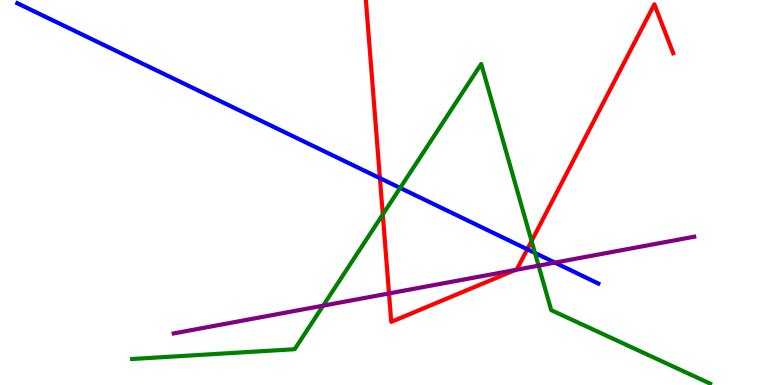[{'lines': ['blue', 'red'], 'intersections': [{'x': 4.9, 'y': 5.37}, {'x': 6.8, 'y': 3.53}]}, {'lines': ['green', 'red'], 'intersections': [{'x': 4.94, 'y': 4.43}, {'x': 6.86, 'y': 3.74}]}, {'lines': ['purple', 'red'], 'intersections': [{'x': 5.02, 'y': 2.38}, {'x': 6.65, 'y': 2.99}]}, {'lines': ['blue', 'green'], 'intersections': [{'x': 5.16, 'y': 5.12}, {'x': 6.9, 'y': 3.43}]}, {'lines': ['blue', 'purple'], 'intersections': [{'x': 7.16, 'y': 3.18}]}, {'lines': ['green', 'purple'], 'intersections': [{'x': 4.17, 'y': 2.06}, {'x': 6.95, 'y': 3.1}]}]